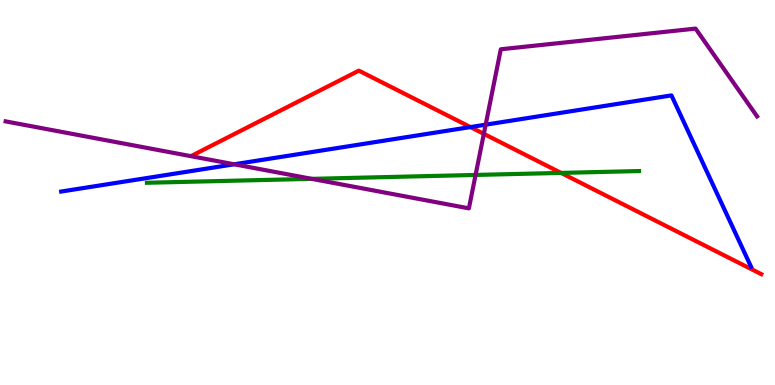[{'lines': ['blue', 'red'], 'intersections': [{'x': 6.07, 'y': 6.7}]}, {'lines': ['green', 'red'], 'intersections': [{'x': 7.24, 'y': 5.51}]}, {'lines': ['purple', 'red'], 'intersections': [{'x': 6.24, 'y': 6.52}]}, {'lines': ['blue', 'green'], 'intersections': []}, {'lines': ['blue', 'purple'], 'intersections': [{'x': 3.02, 'y': 5.73}, {'x': 6.27, 'y': 6.76}]}, {'lines': ['green', 'purple'], 'intersections': [{'x': 4.02, 'y': 5.35}, {'x': 6.14, 'y': 5.46}]}]